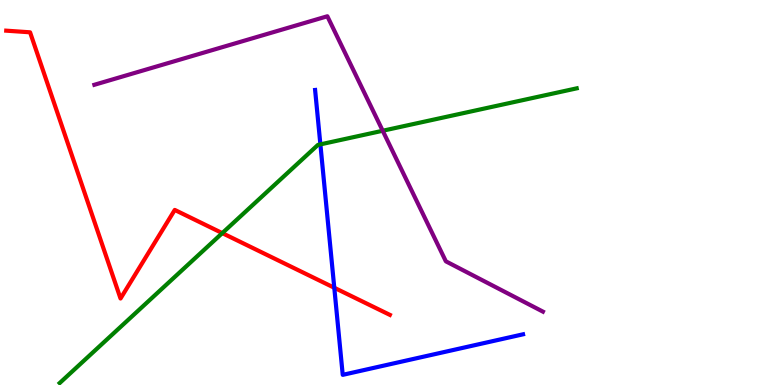[{'lines': ['blue', 'red'], 'intersections': [{'x': 4.31, 'y': 2.53}]}, {'lines': ['green', 'red'], 'intersections': [{'x': 2.87, 'y': 3.95}]}, {'lines': ['purple', 'red'], 'intersections': []}, {'lines': ['blue', 'green'], 'intersections': [{'x': 4.13, 'y': 6.25}]}, {'lines': ['blue', 'purple'], 'intersections': []}, {'lines': ['green', 'purple'], 'intersections': [{'x': 4.94, 'y': 6.6}]}]